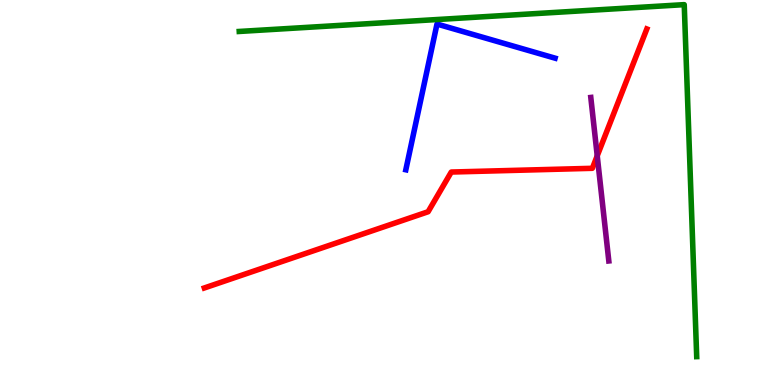[{'lines': ['blue', 'red'], 'intersections': []}, {'lines': ['green', 'red'], 'intersections': []}, {'lines': ['purple', 'red'], 'intersections': [{'x': 7.71, 'y': 5.95}]}, {'lines': ['blue', 'green'], 'intersections': []}, {'lines': ['blue', 'purple'], 'intersections': []}, {'lines': ['green', 'purple'], 'intersections': []}]